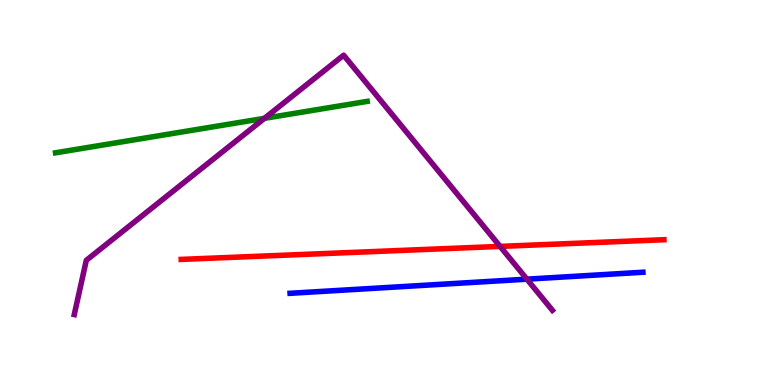[{'lines': ['blue', 'red'], 'intersections': []}, {'lines': ['green', 'red'], 'intersections': []}, {'lines': ['purple', 'red'], 'intersections': [{'x': 6.45, 'y': 3.6}]}, {'lines': ['blue', 'green'], 'intersections': []}, {'lines': ['blue', 'purple'], 'intersections': [{'x': 6.8, 'y': 2.75}]}, {'lines': ['green', 'purple'], 'intersections': [{'x': 3.41, 'y': 6.93}]}]